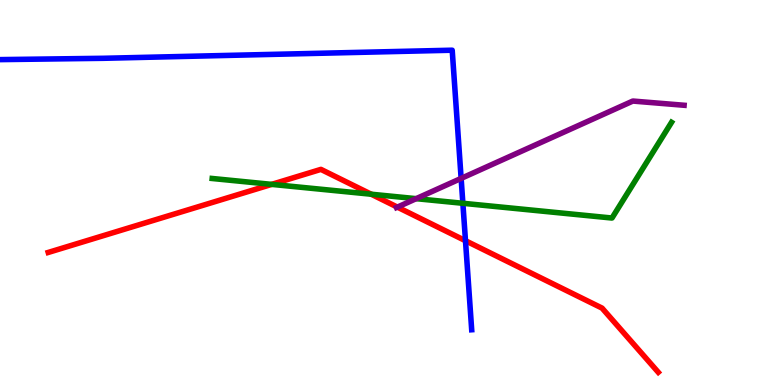[{'lines': ['blue', 'red'], 'intersections': [{'x': 6.01, 'y': 3.75}]}, {'lines': ['green', 'red'], 'intersections': [{'x': 3.51, 'y': 5.21}, {'x': 4.79, 'y': 4.96}]}, {'lines': ['purple', 'red'], 'intersections': [{'x': 5.13, 'y': 4.62}]}, {'lines': ['blue', 'green'], 'intersections': [{'x': 5.97, 'y': 4.72}]}, {'lines': ['blue', 'purple'], 'intersections': [{'x': 5.95, 'y': 5.37}]}, {'lines': ['green', 'purple'], 'intersections': [{'x': 5.37, 'y': 4.84}]}]